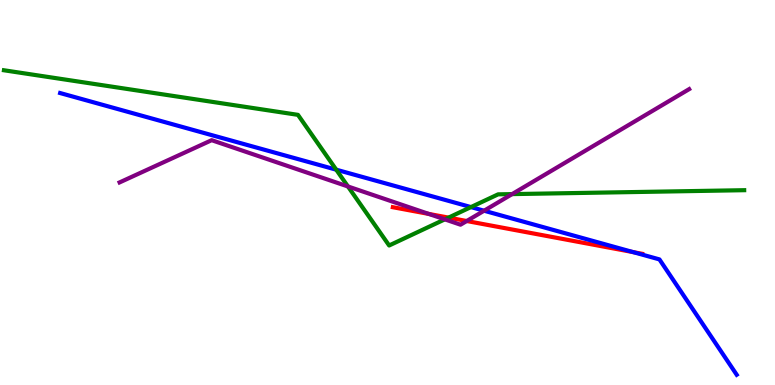[{'lines': ['blue', 'red'], 'intersections': [{'x': 8.17, 'y': 3.45}]}, {'lines': ['green', 'red'], 'intersections': [{'x': 5.79, 'y': 4.35}]}, {'lines': ['purple', 'red'], 'intersections': [{'x': 5.53, 'y': 4.44}, {'x': 6.02, 'y': 4.26}]}, {'lines': ['blue', 'green'], 'intersections': [{'x': 4.34, 'y': 5.59}, {'x': 6.08, 'y': 4.62}]}, {'lines': ['blue', 'purple'], 'intersections': [{'x': 6.25, 'y': 4.53}]}, {'lines': ['green', 'purple'], 'intersections': [{'x': 4.49, 'y': 5.16}, {'x': 5.74, 'y': 4.3}, {'x': 6.61, 'y': 4.96}]}]